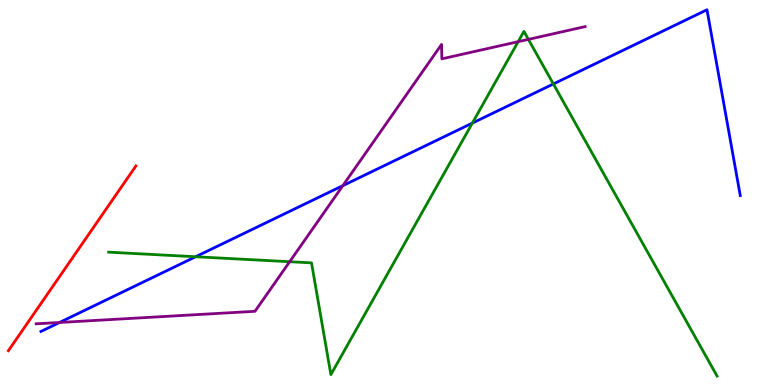[{'lines': ['blue', 'red'], 'intersections': []}, {'lines': ['green', 'red'], 'intersections': []}, {'lines': ['purple', 'red'], 'intersections': []}, {'lines': ['blue', 'green'], 'intersections': [{'x': 2.52, 'y': 3.33}, {'x': 6.09, 'y': 6.8}, {'x': 7.14, 'y': 7.82}]}, {'lines': ['blue', 'purple'], 'intersections': [{'x': 0.768, 'y': 1.62}, {'x': 4.42, 'y': 5.18}]}, {'lines': ['green', 'purple'], 'intersections': [{'x': 3.74, 'y': 3.2}, {'x': 6.69, 'y': 8.92}, {'x': 6.82, 'y': 8.98}]}]